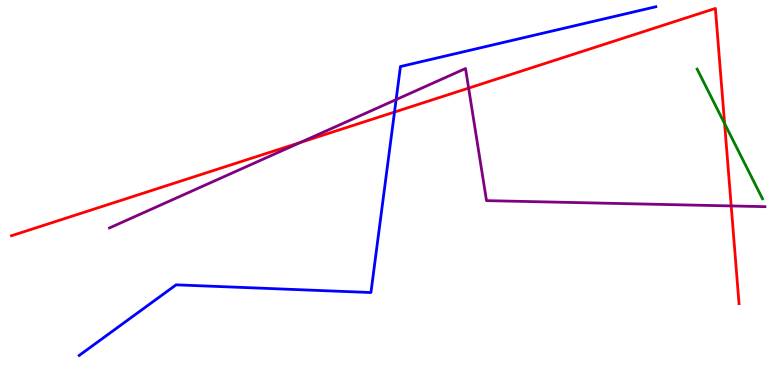[{'lines': ['blue', 'red'], 'intersections': [{'x': 5.09, 'y': 7.09}]}, {'lines': ['green', 'red'], 'intersections': [{'x': 9.35, 'y': 6.79}]}, {'lines': ['purple', 'red'], 'intersections': [{'x': 3.88, 'y': 6.3}, {'x': 6.05, 'y': 7.71}, {'x': 9.43, 'y': 4.65}]}, {'lines': ['blue', 'green'], 'intersections': []}, {'lines': ['blue', 'purple'], 'intersections': [{'x': 5.11, 'y': 7.41}]}, {'lines': ['green', 'purple'], 'intersections': []}]